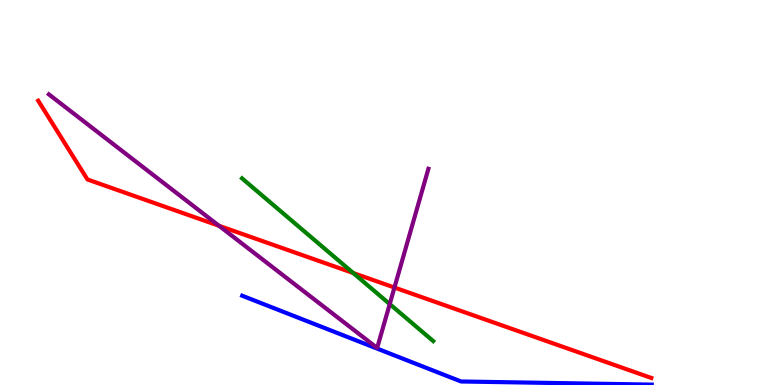[{'lines': ['blue', 'red'], 'intersections': []}, {'lines': ['green', 'red'], 'intersections': [{'x': 4.56, 'y': 2.91}]}, {'lines': ['purple', 'red'], 'intersections': [{'x': 2.83, 'y': 4.14}, {'x': 5.09, 'y': 2.53}]}, {'lines': ['blue', 'green'], 'intersections': []}, {'lines': ['blue', 'purple'], 'intersections': []}, {'lines': ['green', 'purple'], 'intersections': [{'x': 5.03, 'y': 2.1}]}]